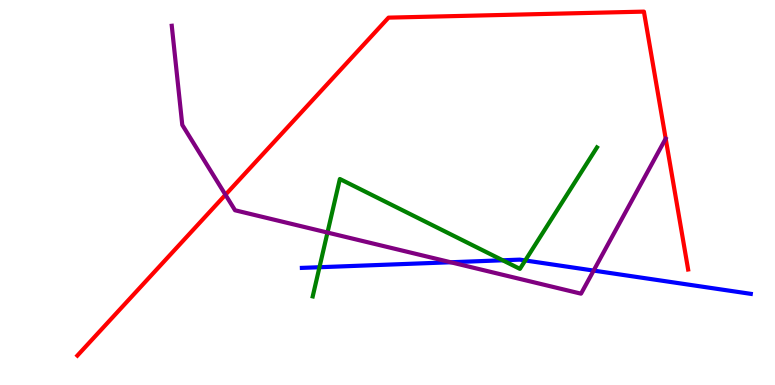[{'lines': ['blue', 'red'], 'intersections': []}, {'lines': ['green', 'red'], 'intersections': []}, {'lines': ['purple', 'red'], 'intersections': [{'x': 2.91, 'y': 4.94}]}, {'lines': ['blue', 'green'], 'intersections': [{'x': 4.12, 'y': 3.06}, {'x': 6.49, 'y': 3.24}, {'x': 6.78, 'y': 3.24}]}, {'lines': ['blue', 'purple'], 'intersections': [{'x': 5.82, 'y': 3.19}, {'x': 7.66, 'y': 2.97}]}, {'lines': ['green', 'purple'], 'intersections': [{'x': 4.23, 'y': 3.96}]}]